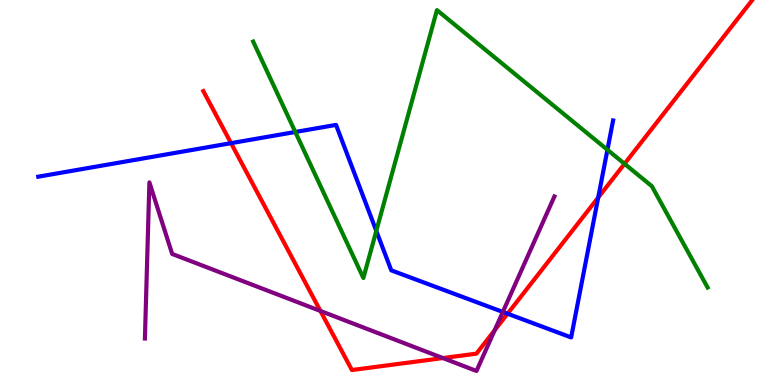[{'lines': ['blue', 'red'], 'intersections': [{'x': 2.98, 'y': 6.28}, {'x': 6.55, 'y': 1.85}, {'x': 7.72, 'y': 4.87}]}, {'lines': ['green', 'red'], 'intersections': [{'x': 8.06, 'y': 5.75}]}, {'lines': ['purple', 'red'], 'intersections': [{'x': 4.13, 'y': 1.92}, {'x': 5.72, 'y': 0.7}, {'x': 6.38, 'y': 1.42}]}, {'lines': ['blue', 'green'], 'intersections': [{'x': 3.81, 'y': 6.57}, {'x': 4.86, 'y': 4.0}, {'x': 7.84, 'y': 6.11}]}, {'lines': ['blue', 'purple'], 'intersections': [{'x': 6.49, 'y': 1.9}]}, {'lines': ['green', 'purple'], 'intersections': []}]